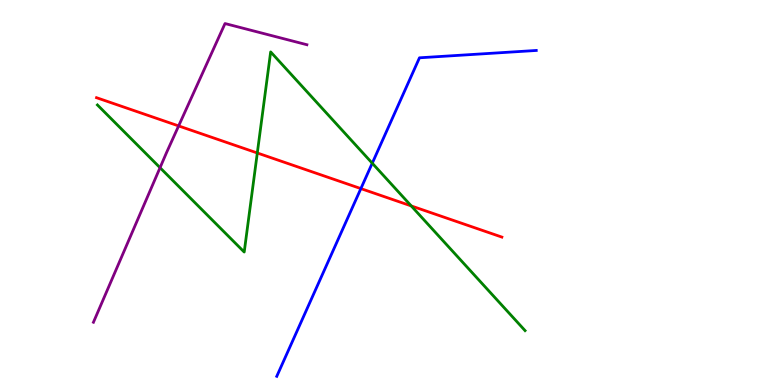[{'lines': ['blue', 'red'], 'intersections': [{'x': 4.66, 'y': 5.1}]}, {'lines': ['green', 'red'], 'intersections': [{'x': 3.32, 'y': 6.03}, {'x': 5.31, 'y': 4.65}]}, {'lines': ['purple', 'red'], 'intersections': [{'x': 2.3, 'y': 6.73}]}, {'lines': ['blue', 'green'], 'intersections': [{'x': 4.8, 'y': 5.76}]}, {'lines': ['blue', 'purple'], 'intersections': []}, {'lines': ['green', 'purple'], 'intersections': [{'x': 2.07, 'y': 5.64}]}]